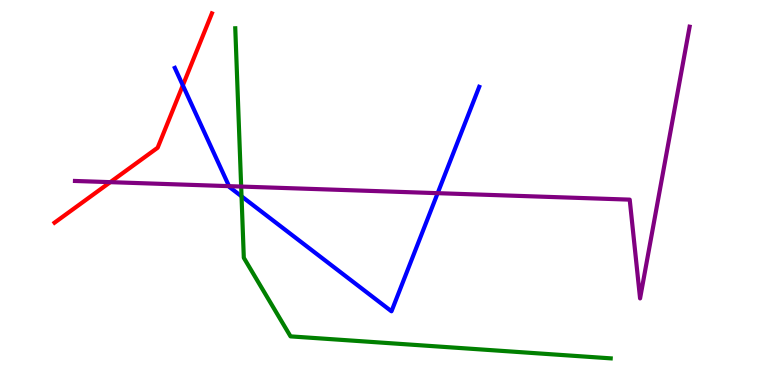[{'lines': ['blue', 'red'], 'intersections': [{'x': 2.36, 'y': 7.78}]}, {'lines': ['green', 'red'], 'intersections': []}, {'lines': ['purple', 'red'], 'intersections': [{'x': 1.42, 'y': 5.27}]}, {'lines': ['blue', 'green'], 'intersections': [{'x': 3.12, 'y': 4.9}]}, {'lines': ['blue', 'purple'], 'intersections': [{'x': 2.96, 'y': 5.16}, {'x': 5.65, 'y': 4.98}]}, {'lines': ['green', 'purple'], 'intersections': [{'x': 3.11, 'y': 5.15}]}]